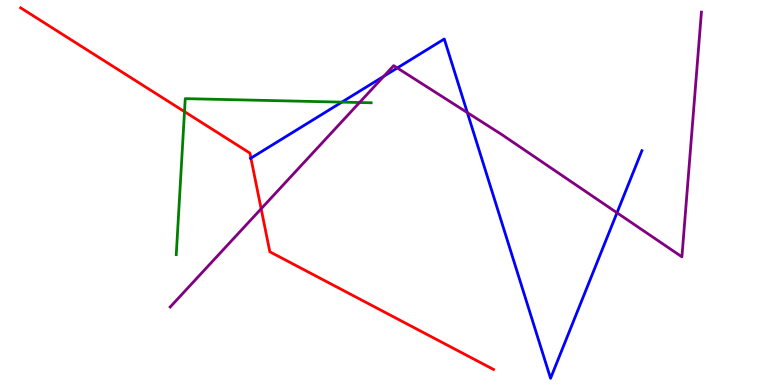[{'lines': ['blue', 'red'], 'intersections': [{'x': 3.24, 'y': 5.89}]}, {'lines': ['green', 'red'], 'intersections': [{'x': 2.38, 'y': 7.1}]}, {'lines': ['purple', 'red'], 'intersections': [{'x': 3.37, 'y': 4.58}]}, {'lines': ['blue', 'green'], 'intersections': [{'x': 4.41, 'y': 7.35}]}, {'lines': ['blue', 'purple'], 'intersections': [{'x': 4.95, 'y': 8.02}, {'x': 5.13, 'y': 8.23}, {'x': 6.03, 'y': 7.08}, {'x': 7.96, 'y': 4.47}]}, {'lines': ['green', 'purple'], 'intersections': [{'x': 4.64, 'y': 7.34}]}]